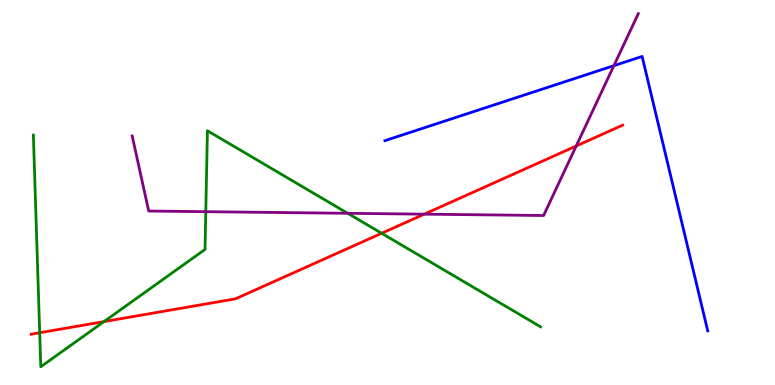[{'lines': ['blue', 'red'], 'intersections': []}, {'lines': ['green', 'red'], 'intersections': [{'x': 0.512, 'y': 1.36}, {'x': 1.34, 'y': 1.65}, {'x': 4.92, 'y': 3.94}]}, {'lines': ['purple', 'red'], 'intersections': [{'x': 5.47, 'y': 4.44}, {'x': 7.43, 'y': 6.21}]}, {'lines': ['blue', 'green'], 'intersections': []}, {'lines': ['blue', 'purple'], 'intersections': [{'x': 7.92, 'y': 8.29}]}, {'lines': ['green', 'purple'], 'intersections': [{'x': 2.66, 'y': 4.5}, {'x': 4.49, 'y': 4.46}]}]